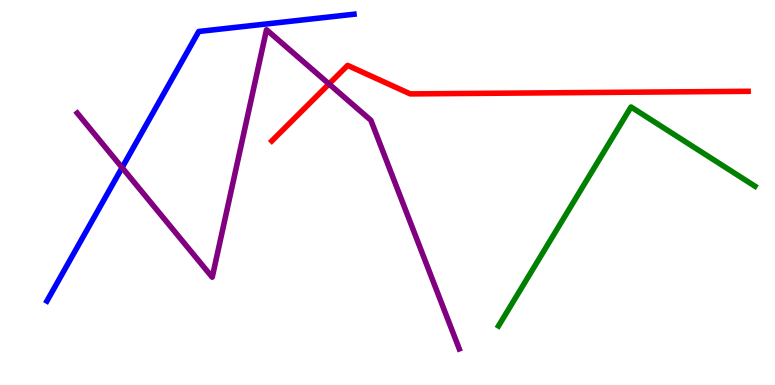[{'lines': ['blue', 'red'], 'intersections': []}, {'lines': ['green', 'red'], 'intersections': []}, {'lines': ['purple', 'red'], 'intersections': [{'x': 4.25, 'y': 7.82}]}, {'lines': ['blue', 'green'], 'intersections': []}, {'lines': ['blue', 'purple'], 'intersections': [{'x': 1.58, 'y': 5.65}]}, {'lines': ['green', 'purple'], 'intersections': []}]